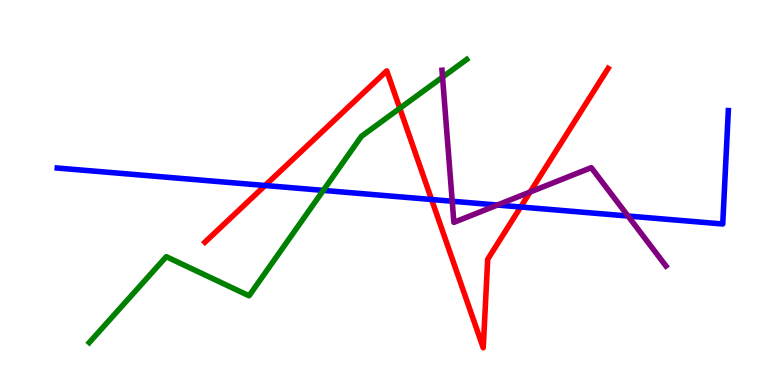[{'lines': ['blue', 'red'], 'intersections': [{'x': 3.42, 'y': 5.18}, {'x': 5.57, 'y': 4.82}, {'x': 6.72, 'y': 4.62}]}, {'lines': ['green', 'red'], 'intersections': [{'x': 5.16, 'y': 7.19}]}, {'lines': ['purple', 'red'], 'intersections': [{'x': 6.84, 'y': 5.01}]}, {'lines': ['blue', 'green'], 'intersections': [{'x': 4.17, 'y': 5.05}]}, {'lines': ['blue', 'purple'], 'intersections': [{'x': 5.84, 'y': 4.77}, {'x': 6.42, 'y': 4.67}, {'x': 8.1, 'y': 4.39}]}, {'lines': ['green', 'purple'], 'intersections': [{'x': 5.71, 'y': 8.0}]}]